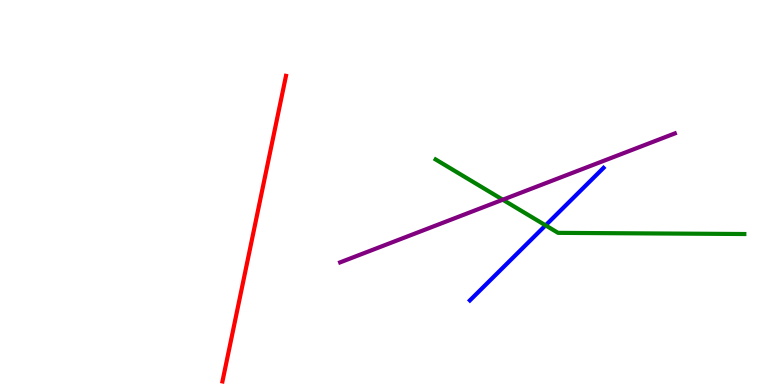[{'lines': ['blue', 'red'], 'intersections': []}, {'lines': ['green', 'red'], 'intersections': []}, {'lines': ['purple', 'red'], 'intersections': []}, {'lines': ['blue', 'green'], 'intersections': [{'x': 7.04, 'y': 4.15}]}, {'lines': ['blue', 'purple'], 'intersections': []}, {'lines': ['green', 'purple'], 'intersections': [{'x': 6.49, 'y': 4.81}]}]